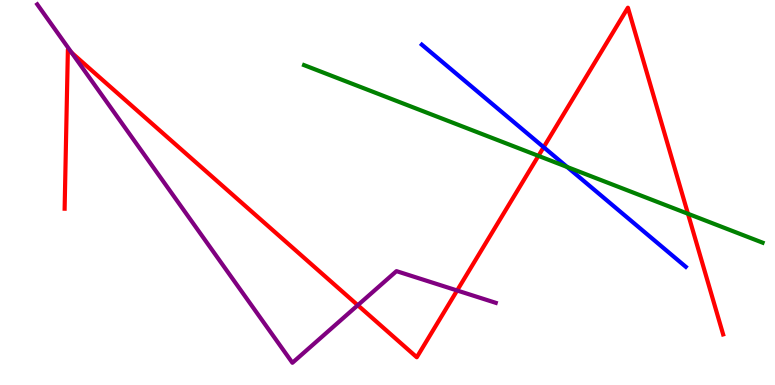[{'lines': ['blue', 'red'], 'intersections': [{'x': 7.01, 'y': 6.18}]}, {'lines': ['green', 'red'], 'intersections': [{'x': 6.95, 'y': 5.95}, {'x': 8.88, 'y': 4.45}]}, {'lines': ['purple', 'red'], 'intersections': [{'x': 0.926, 'y': 8.63}, {'x': 4.62, 'y': 2.07}, {'x': 5.9, 'y': 2.45}]}, {'lines': ['blue', 'green'], 'intersections': [{'x': 7.32, 'y': 5.66}]}, {'lines': ['blue', 'purple'], 'intersections': []}, {'lines': ['green', 'purple'], 'intersections': []}]